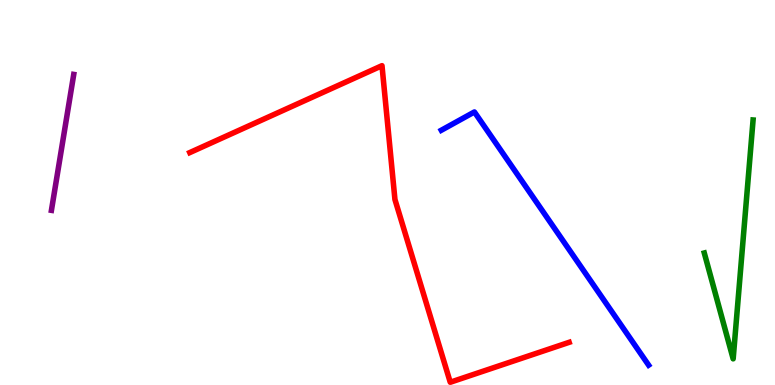[{'lines': ['blue', 'red'], 'intersections': []}, {'lines': ['green', 'red'], 'intersections': []}, {'lines': ['purple', 'red'], 'intersections': []}, {'lines': ['blue', 'green'], 'intersections': []}, {'lines': ['blue', 'purple'], 'intersections': []}, {'lines': ['green', 'purple'], 'intersections': []}]